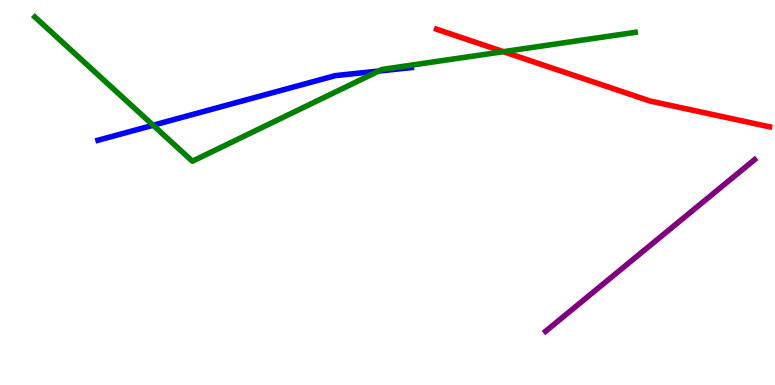[{'lines': ['blue', 'red'], 'intersections': []}, {'lines': ['green', 'red'], 'intersections': [{'x': 6.49, 'y': 8.66}]}, {'lines': ['purple', 'red'], 'intersections': []}, {'lines': ['blue', 'green'], 'intersections': [{'x': 1.98, 'y': 6.75}, {'x': 4.89, 'y': 8.15}]}, {'lines': ['blue', 'purple'], 'intersections': []}, {'lines': ['green', 'purple'], 'intersections': []}]